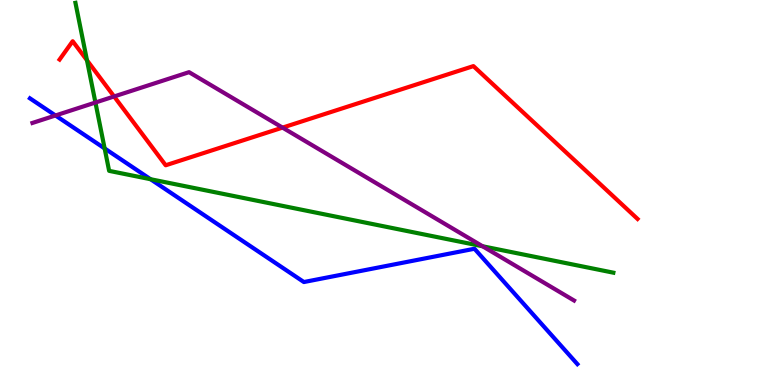[{'lines': ['blue', 'red'], 'intersections': []}, {'lines': ['green', 'red'], 'intersections': [{'x': 1.12, 'y': 8.43}]}, {'lines': ['purple', 'red'], 'intersections': [{'x': 1.47, 'y': 7.49}, {'x': 3.65, 'y': 6.69}]}, {'lines': ['blue', 'green'], 'intersections': [{'x': 1.35, 'y': 6.14}, {'x': 1.94, 'y': 5.35}]}, {'lines': ['blue', 'purple'], 'intersections': [{'x': 0.716, 'y': 7.0}]}, {'lines': ['green', 'purple'], 'intersections': [{'x': 1.23, 'y': 7.34}, {'x': 6.23, 'y': 3.6}]}]